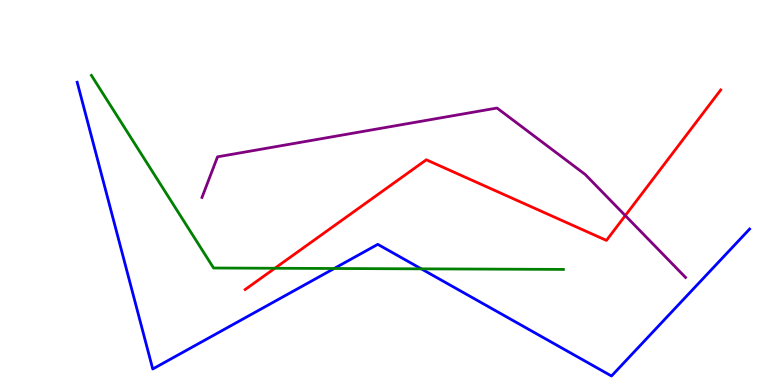[{'lines': ['blue', 'red'], 'intersections': []}, {'lines': ['green', 'red'], 'intersections': [{'x': 3.55, 'y': 3.03}]}, {'lines': ['purple', 'red'], 'intersections': [{'x': 8.07, 'y': 4.4}]}, {'lines': ['blue', 'green'], 'intersections': [{'x': 4.31, 'y': 3.03}, {'x': 5.44, 'y': 3.02}]}, {'lines': ['blue', 'purple'], 'intersections': []}, {'lines': ['green', 'purple'], 'intersections': []}]